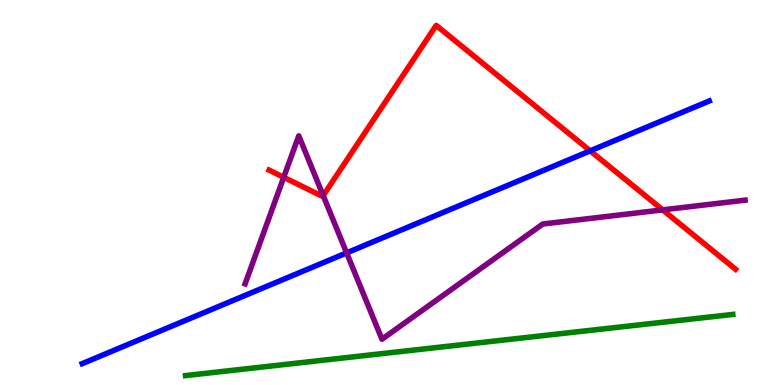[{'lines': ['blue', 'red'], 'intersections': [{'x': 7.62, 'y': 6.08}]}, {'lines': ['green', 'red'], 'intersections': []}, {'lines': ['purple', 'red'], 'intersections': [{'x': 3.66, 'y': 5.39}, {'x': 4.17, 'y': 4.92}, {'x': 8.55, 'y': 4.55}]}, {'lines': ['blue', 'green'], 'intersections': []}, {'lines': ['blue', 'purple'], 'intersections': [{'x': 4.47, 'y': 3.43}]}, {'lines': ['green', 'purple'], 'intersections': []}]